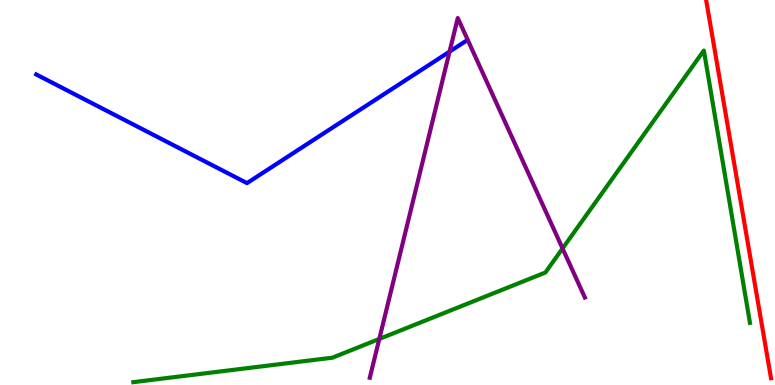[{'lines': ['blue', 'red'], 'intersections': []}, {'lines': ['green', 'red'], 'intersections': []}, {'lines': ['purple', 'red'], 'intersections': []}, {'lines': ['blue', 'green'], 'intersections': []}, {'lines': ['blue', 'purple'], 'intersections': [{'x': 5.8, 'y': 8.66}]}, {'lines': ['green', 'purple'], 'intersections': [{'x': 4.89, 'y': 1.2}, {'x': 7.26, 'y': 3.55}]}]